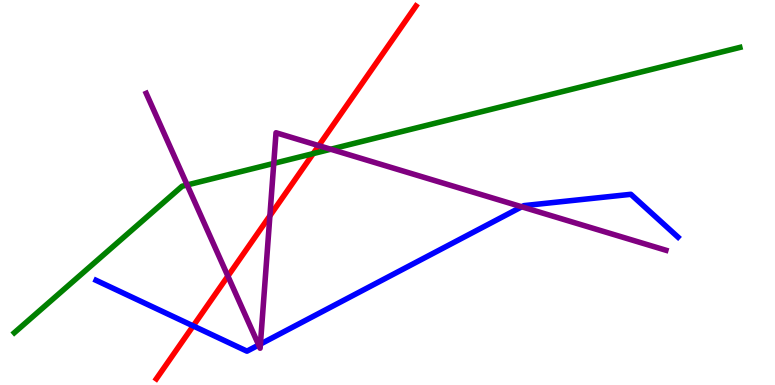[{'lines': ['blue', 'red'], 'intersections': [{'x': 2.49, 'y': 1.53}]}, {'lines': ['green', 'red'], 'intersections': [{'x': 4.04, 'y': 6.01}]}, {'lines': ['purple', 'red'], 'intersections': [{'x': 2.94, 'y': 2.83}, {'x': 3.48, 'y': 4.4}, {'x': 4.11, 'y': 6.22}]}, {'lines': ['blue', 'green'], 'intersections': []}, {'lines': ['blue', 'purple'], 'intersections': [{'x': 3.34, 'y': 1.04}, {'x': 3.36, 'y': 1.06}, {'x': 6.73, 'y': 4.63}]}, {'lines': ['green', 'purple'], 'intersections': [{'x': 2.41, 'y': 5.2}, {'x': 3.53, 'y': 5.76}, {'x': 4.27, 'y': 6.12}]}]